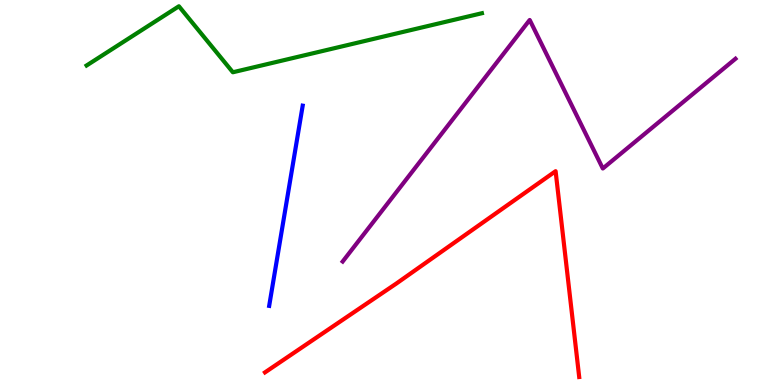[{'lines': ['blue', 'red'], 'intersections': []}, {'lines': ['green', 'red'], 'intersections': []}, {'lines': ['purple', 'red'], 'intersections': []}, {'lines': ['blue', 'green'], 'intersections': []}, {'lines': ['blue', 'purple'], 'intersections': []}, {'lines': ['green', 'purple'], 'intersections': []}]